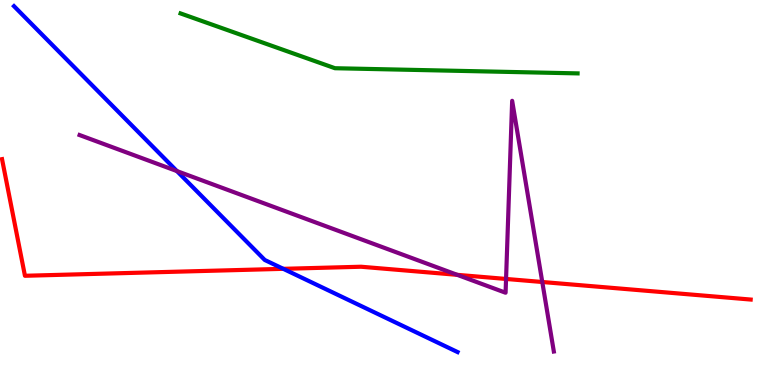[{'lines': ['blue', 'red'], 'intersections': [{'x': 3.66, 'y': 3.02}]}, {'lines': ['green', 'red'], 'intersections': []}, {'lines': ['purple', 'red'], 'intersections': [{'x': 5.9, 'y': 2.86}, {'x': 6.53, 'y': 2.75}, {'x': 7.0, 'y': 2.68}]}, {'lines': ['blue', 'green'], 'intersections': []}, {'lines': ['blue', 'purple'], 'intersections': [{'x': 2.28, 'y': 5.56}]}, {'lines': ['green', 'purple'], 'intersections': []}]